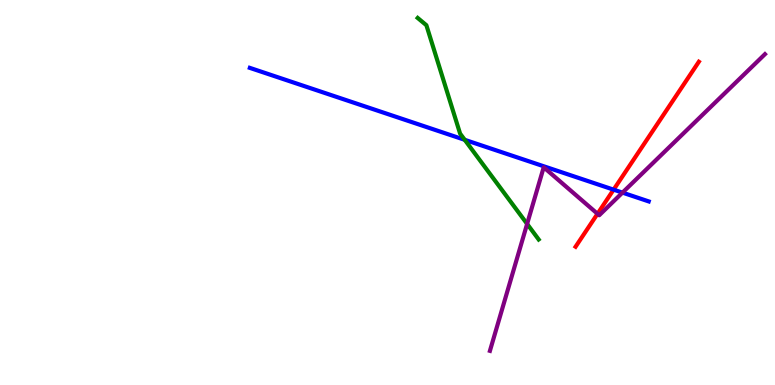[{'lines': ['blue', 'red'], 'intersections': [{'x': 7.92, 'y': 5.07}]}, {'lines': ['green', 'red'], 'intersections': []}, {'lines': ['purple', 'red'], 'intersections': [{'x': 7.71, 'y': 4.45}]}, {'lines': ['blue', 'green'], 'intersections': [{'x': 6.0, 'y': 6.37}]}, {'lines': ['blue', 'purple'], 'intersections': [{'x': 8.03, 'y': 5.0}]}, {'lines': ['green', 'purple'], 'intersections': [{'x': 6.8, 'y': 4.18}]}]